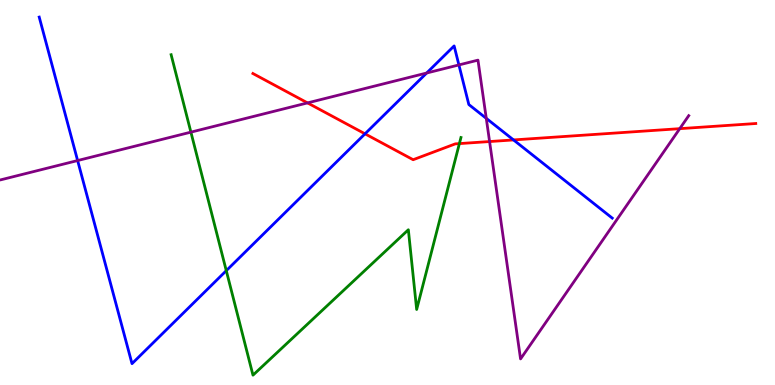[{'lines': ['blue', 'red'], 'intersections': [{'x': 4.71, 'y': 6.52}, {'x': 6.63, 'y': 6.37}]}, {'lines': ['green', 'red'], 'intersections': [{'x': 5.93, 'y': 6.27}]}, {'lines': ['purple', 'red'], 'intersections': [{'x': 3.97, 'y': 7.33}, {'x': 6.32, 'y': 6.32}, {'x': 8.77, 'y': 6.66}]}, {'lines': ['blue', 'green'], 'intersections': [{'x': 2.92, 'y': 2.97}]}, {'lines': ['blue', 'purple'], 'intersections': [{'x': 1.0, 'y': 5.83}, {'x': 5.51, 'y': 8.1}, {'x': 5.92, 'y': 8.31}, {'x': 6.27, 'y': 6.93}]}, {'lines': ['green', 'purple'], 'intersections': [{'x': 2.46, 'y': 6.57}]}]